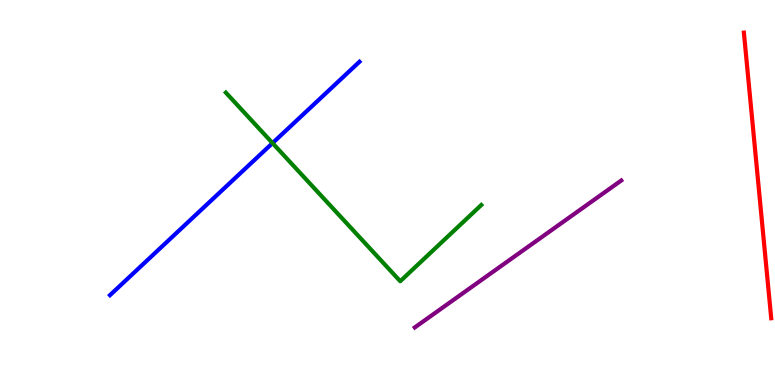[{'lines': ['blue', 'red'], 'intersections': []}, {'lines': ['green', 'red'], 'intersections': []}, {'lines': ['purple', 'red'], 'intersections': []}, {'lines': ['blue', 'green'], 'intersections': [{'x': 3.52, 'y': 6.28}]}, {'lines': ['blue', 'purple'], 'intersections': []}, {'lines': ['green', 'purple'], 'intersections': []}]